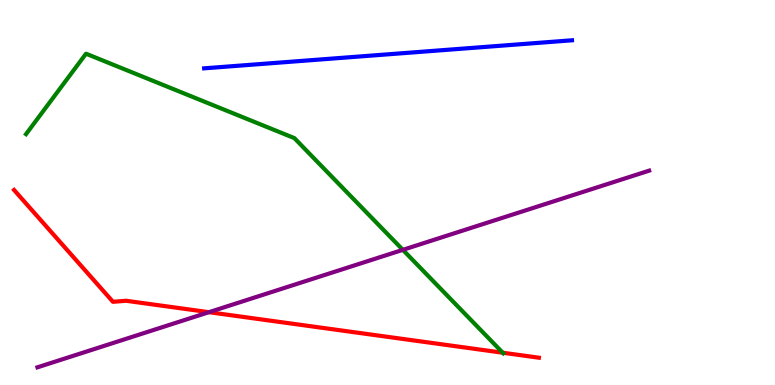[{'lines': ['blue', 'red'], 'intersections': []}, {'lines': ['green', 'red'], 'intersections': [{'x': 6.49, 'y': 0.838}]}, {'lines': ['purple', 'red'], 'intersections': [{'x': 2.7, 'y': 1.89}]}, {'lines': ['blue', 'green'], 'intersections': []}, {'lines': ['blue', 'purple'], 'intersections': []}, {'lines': ['green', 'purple'], 'intersections': [{'x': 5.2, 'y': 3.51}]}]